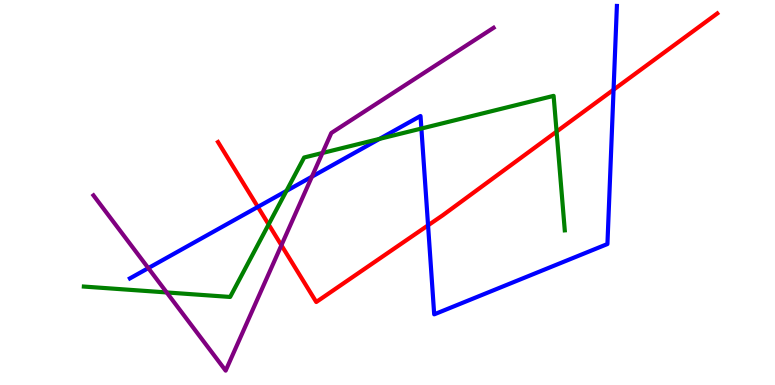[{'lines': ['blue', 'red'], 'intersections': [{'x': 3.33, 'y': 4.63}, {'x': 5.52, 'y': 4.15}, {'x': 7.92, 'y': 7.67}]}, {'lines': ['green', 'red'], 'intersections': [{'x': 3.47, 'y': 4.17}, {'x': 7.18, 'y': 6.58}]}, {'lines': ['purple', 'red'], 'intersections': [{'x': 3.63, 'y': 3.63}]}, {'lines': ['blue', 'green'], 'intersections': [{'x': 3.7, 'y': 5.04}, {'x': 4.9, 'y': 6.39}, {'x': 5.44, 'y': 6.66}]}, {'lines': ['blue', 'purple'], 'intersections': [{'x': 1.91, 'y': 3.04}, {'x': 4.02, 'y': 5.41}]}, {'lines': ['green', 'purple'], 'intersections': [{'x': 2.15, 'y': 2.4}, {'x': 4.16, 'y': 6.03}]}]